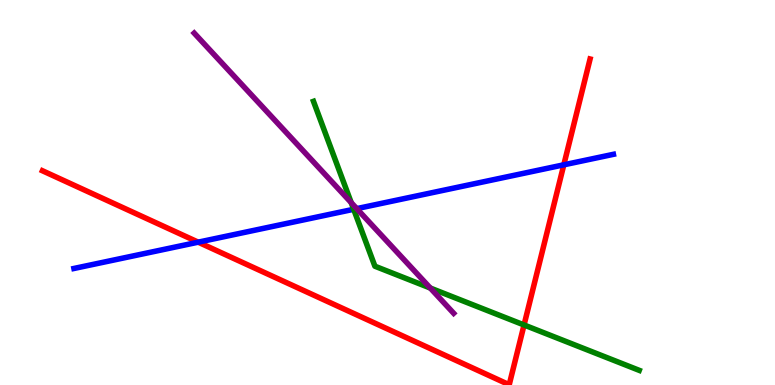[{'lines': ['blue', 'red'], 'intersections': [{'x': 2.56, 'y': 3.71}, {'x': 7.28, 'y': 5.72}]}, {'lines': ['green', 'red'], 'intersections': [{'x': 6.76, 'y': 1.56}]}, {'lines': ['purple', 'red'], 'intersections': []}, {'lines': ['blue', 'green'], 'intersections': [{'x': 4.56, 'y': 4.56}]}, {'lines': ['blue', 'purple'], 'intersections': [{'x': 4.6, 'y': 4.58}]}, {'lines': ['green', 'purple'], 'intersections': [{'x': 4.53, 'y': 4.74}, {'x': 5.55, 'y': 2.52}]}]